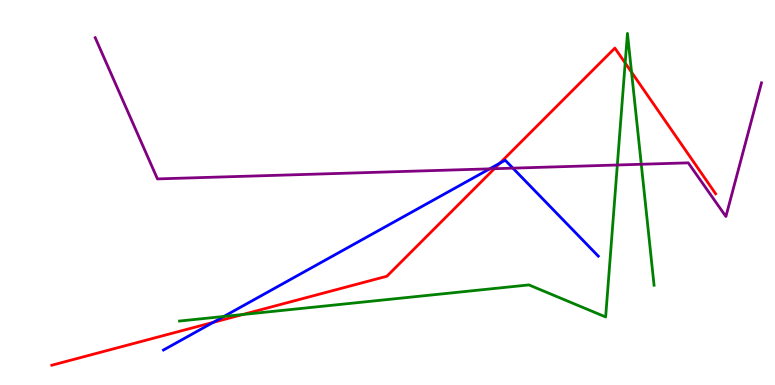[{'lines': ['blue', 'red'], 'intersections': [{'x': 2.75, 'y': 1.63}, {'x': 6.45, 'y': 5.76}]}, {'lines': ['green', 'red'], 'intersections': [{'x': 3.13, 'y': 1.83}, {'x': 8.07, 'y': 8.36}, {'x': 8.15, 'y': 8.12}]}, {'lines': ['purple', 'red'], 'intersections': [{'x': 6.38, 'y': 5.62}]}, {'lines': ['blue', 'green'], 'intersections': [{'x': 2.89, 'y': 1.78}]}, {'lines': ['blue', 'purple'], 'intersections': [{'x': 6.32, 'y': 5.61}, {'x': 6.62, 'y': 5.63}]}, {'lines': ['green', 'purple'], 'intersections': [{'x': 7.97, 'y': 5.71}, {'x': 8.27, 'y': 5.73}]}]